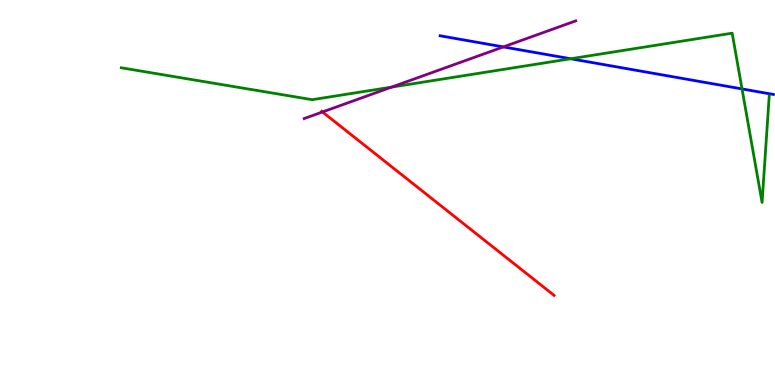[{'lines': ['blue', 'red'], 'intersections': []}, {'lines': ['green', 'red'], 'intersections': []}, {'lines': ['purple', 'red'], 'intersections': [{'x': 4.16, 'y': 7.09}]}, {'lines': ['blue', 'green'], 'intersections': [{'x': 7.36, 'y': 8.47}, {'x': 9.57, 'y': 7.69}]}, {'lines': ['blue', 'purple'], 'intersections': [{'x': 6.49, 'y': 8.78}]}, {'lines': ['green', 'purple'], 'intersections': [{'x': 5.05, 'y': 7.74}]}]